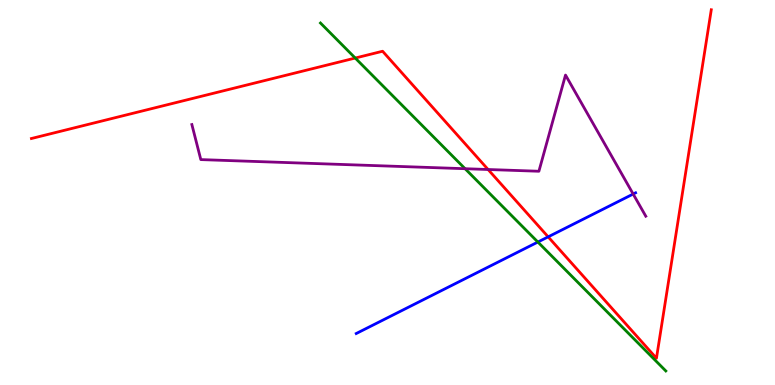[{'lines': ['blue', 'red'], 'intersections': [{'x': 7.07, 'y': 3.85}]}, {'lines': ['green', 'red'], 'intersections': [{'x': 4.58, 'y': 8.49}]}, {'lines': ['purple', 'red'], 'intersections': [{'x': 6.3, 'y': 5.6}]}, {'lines': ['blue', 'green'], 'intersections': [{'x': 6.94, 'y': 3.71}]}, {'lines': ['blue', 'purple'], 'intersections': [{'x': 8.17, 'y': 4.96}]}, {'lines': ['green', 'purple'], 'intersections': [{'x': 6.0, 'y': 5.62}]}]